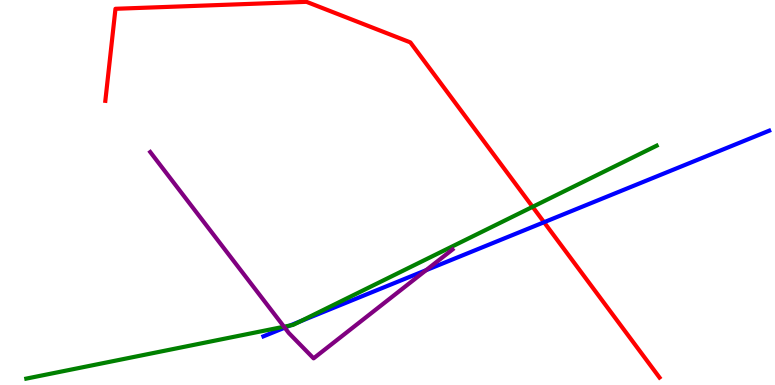[{'lines': ['blue', 'red'], 'intersections': [{'x': 7.02, 'y': 4.23}]}, {'lines': ['green', 'red'], 'intersections': [{'x': 6.87, 'y': 4.63}]}, {'lines': ['purple', 'red'], 'intersections': []}, {'lines': ['blue', 'green'], 'intersections': [{'x': 3.74, 'y': 1.55}, {'x': 3.88, 'y': 1.65}]}, {'lines': ['blue', 'purple'], 'intersections': [{'x': 3.67, 'y': 1.49}, {'x': 5.5, 'y': 2.98}]}, {'lines': ['green', 'purple'], 'intersections': [{'x': 3.66, 'y': 1.51}]}]